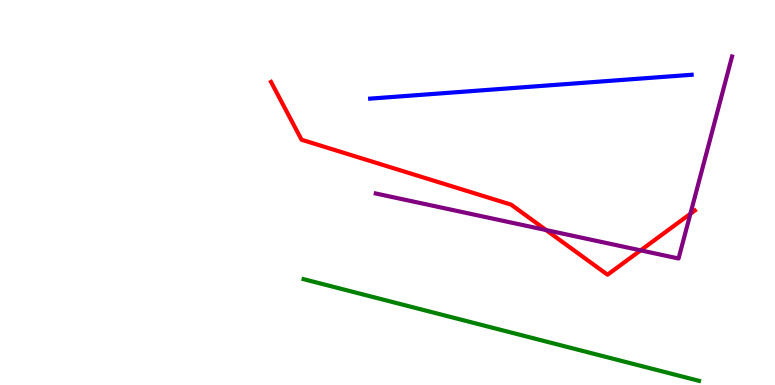[{'lines': ['blue', 'red'], 'intersections': []}, {'lines': ['green', 'red'], 'intersections': []}, {'lines': ['purple', 'red'], 'intersections': [{'x': 7.05, 'y': 4.02}, {'x': 8.27, 'y': 3.5}, {'x': 8.91, 'y': 4.45}]}, {'lines': ['blue', 'green'], 'intersections': []}, {'lines': ['blue', 'purple'], 'intersections': []}, {'lines': ['green', 'purple'], 'intersections': []}]